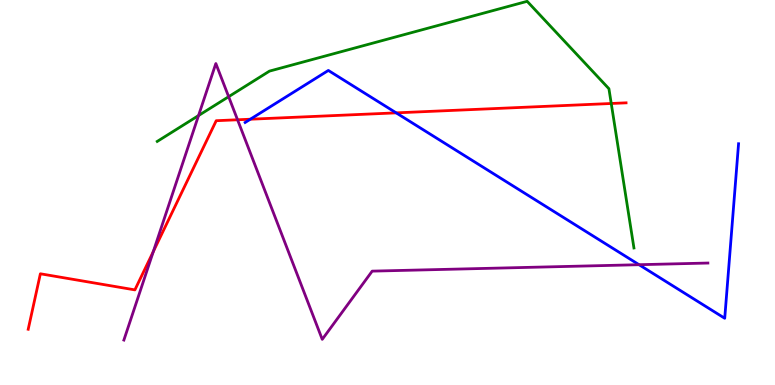[{'lines': ['blue', 'red'], 'intersections': [{'x': 3.23, 'y': 6.9}, {'x': 5.11, 'y': 7.07}]}, {'lines': ['green', 'red'], 'intersections': [{'x': 7.89, 'y': 7.31}]}, {'lines': ['purple', 'red'], 'intersections': [{'x': 1.98, 'y': 3.47}, {'x': 3.07, 'y': 6.89}]}, {'lines': ['blue', 'green'], 'intersections': []}, {'lines': ['blue', 'purple'], 'intersections': [{'x': 8.25, 'y': 3.12}]}, {'lines': ['green', 'purple'], 'intersections': [{'x': 2.56, 'y': 7.0}, {'x': 2.95, 'y': 7.49}]}]